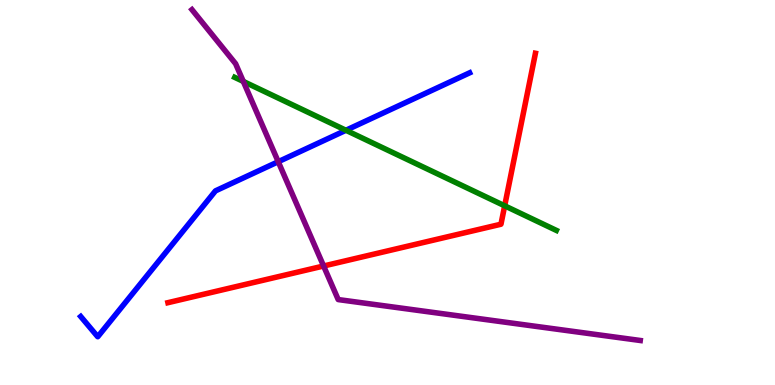[{'lines': ['blue', 'red'], 'intersections': []}, {'lines': ['green', 'red'], 'intersections': [{'x': 6.51, 'y': 4.65}]}, {'lines': ['purple', 'red'], 'intersections': [{'x': 4.18, 'y': 3.09}]}, {'lines': ['blue', 'green'], 'intersections': [{'x': 4.46, 'y': 6.62}]}, {'lines': ['blue', 'purple'], 'intersections': [{'x': 3.59, 'y': 5.8}]}, {'lines': ['green', 'purple'], 'intersections': [{'x': 3.14, 'y': 7.88}]}]